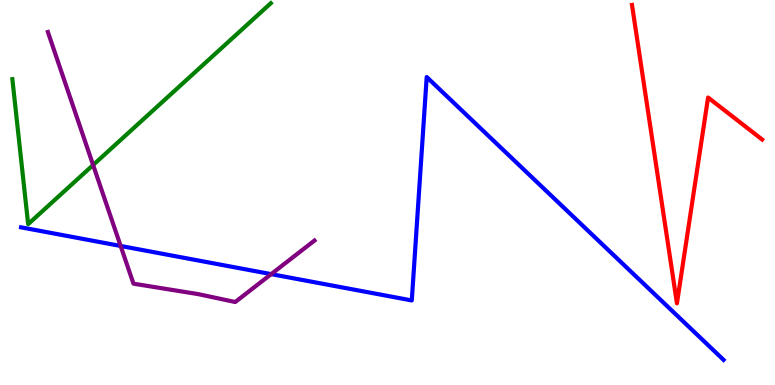[{'lines': ['blue', 'red'], 'intersections': []}, {'lines': ['green', 'red'], 'intersections': []}, {'lines': ['purple', 'red'], 'intersections': []}, {'lines': ['blue', 'green'], 'intersections': []}, {'lines': ['blue', 'purple'], 'intersections': [{'x': 1.56, 'y': 3.61}, {'x': 3.5, 'y': 2.88}]}, {'lines': ['green', 'purple'], 'intersections': [{'x': 1.2, 'y': 5.71}]}]